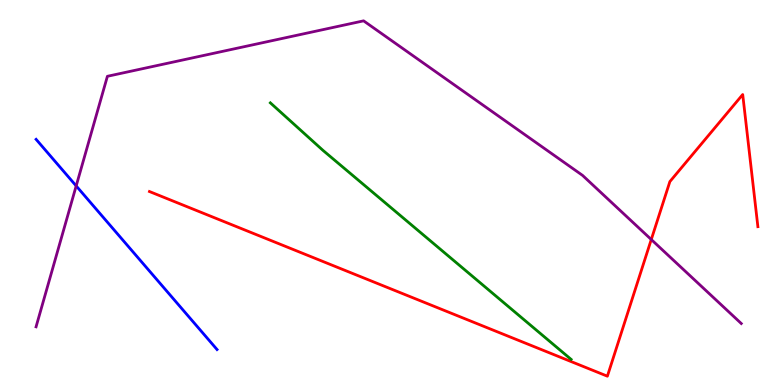[{'lines': ['blue', 'red'], 'intersections': []}, {'lines': ['green', 'red'], 'intersections': []}, {'lines': ['purple', 'red'], 'intersections': [{'x': 8.4, 'y': 3.78}]}, {'lines': ['blue', 'green'], 'intersections': []}, {'lines': ['blue', 'purple'], 'intersections': [{'x': 0.983, 'y': 5.17}]}, {'lines': ['green', 'purple'], 'intersections': []}]